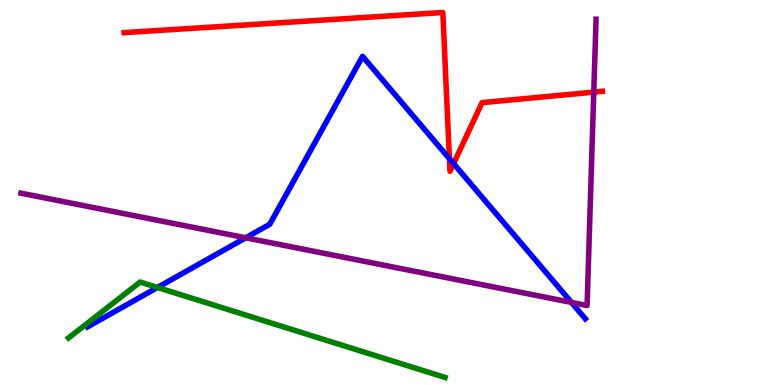[{'lines': ['blue', 'red'], 'intersections': [{'x': 5.8, 'y': 5.88}, {'x': 5.85, 'y': 5.75}]}, {'lines': ['green', 'red'], 'intersections': []}, {'lines': ['purple', 'red'], 'intersections': [{'x': 7.66, 'y': 7.61}]}, {'lines': ['blue', 'green'], 'intersections': [{'x': 2.03, 'y': 2.53}]}, {'lines': ['blue', 'purple'], 'intersections': [{'x': 3.17, 'y': 3.82}, {'x': 7.37, 'y': 2.14}]}, {'lines': ['green', 'purple'], 'intersections': []}]